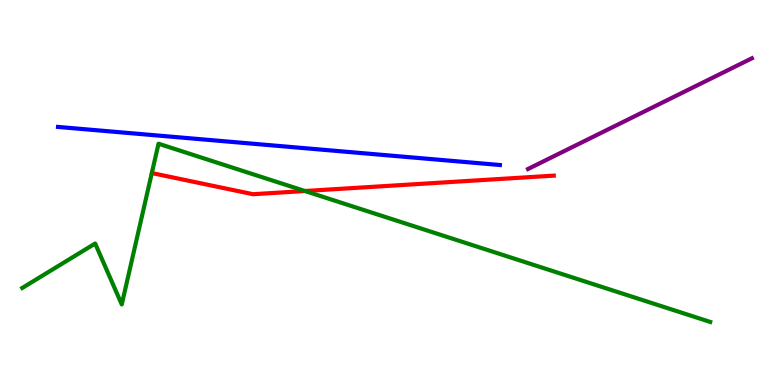[{'lines': ['blue', 'red'], 'intersections': []}, {'lines': ['green', 'red'], 'intersections': [{'x': 3.93, 'y': 5.04}]}, {'lines': ['purple', 'red'], 'intersections': []}, {'lines': ['blue', 'green'], 'intersections': []}, {'lines': ['blue', 'purple'], 'intersections': []}, {'lines': ['green', 'purple'], 'intersections': []}]